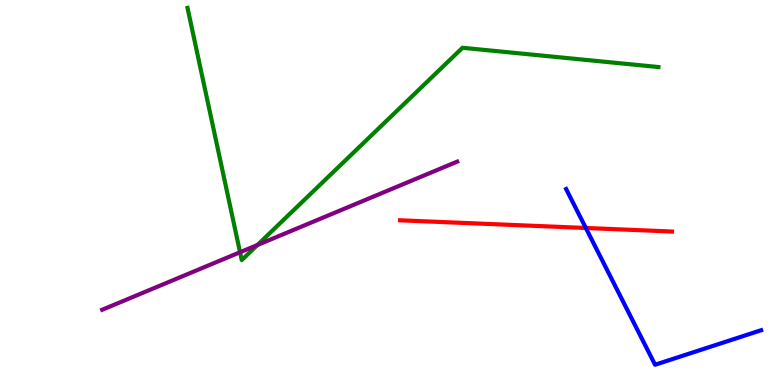[{'lines': ['blue', 'red'], 'intersections': [{'x': 7.56, 'y': 4.08}]}, {'lines': ['green', 'red'], 'intersections': []}, {'lines': ['purple', 'red'], 'intersections': []}, {'lines': ['blue', 'green'], 'intersections': []}, {'lines': ['blue', 'purple'], 'intersections': []}, {'lines': ['green', 'purple'], 'intersections': [{'x': 3.1, 'y': 3.45}, {'x': 3.32, 'y': 3.64}]}]